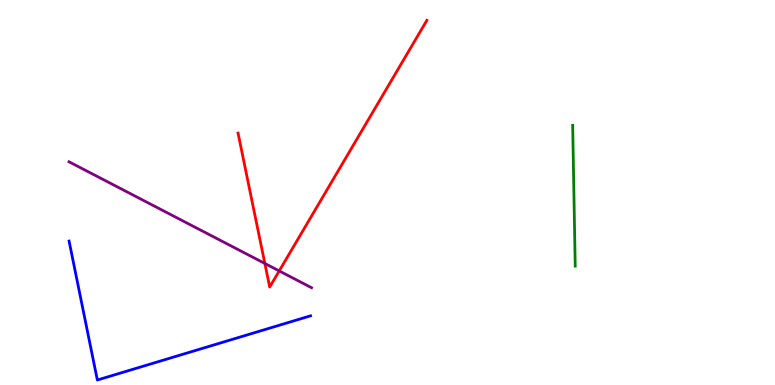[{'lines': ['blue', 'red'], 'intersections': []}, {'lines': ['green', 'red'], 'intersections': []}, {'lines': ['purple', 'red'], 'intersections': [{'x': 3.42, 'y': 3.16}, {'x': 3.6, 'y': 2.96}]}, {'lines': ['blue', 'green'], 'intersections': []}, {'lines': ['blue', 'purple'], 'intersections': []}, {'lines': ['green', 'purple'], 'intersections': []}]